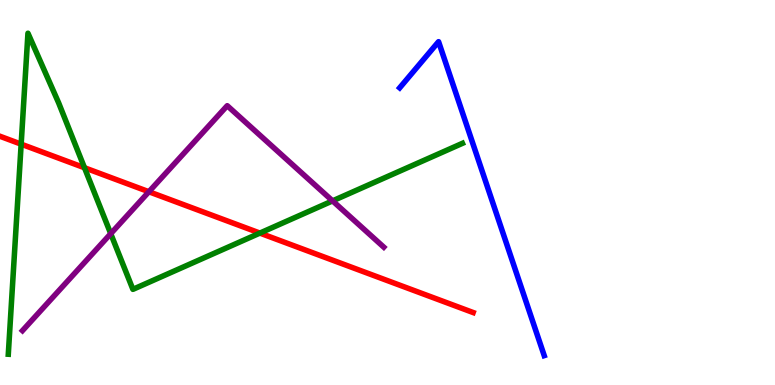[{'lines': ['blue', 'red'], 'intersections': []}, {'lines': ['green', 'red'], 'intersections': [{'x': 0.273, 'y': 6.26}, {'x': 1.09, 'y': 5.64}, {'x': 3.35, 'y': 3.95}]}, {'lines': ['purple', 'red'], 'intersections': [{'x': 1.92, 'y': 5.02}]}, {'lines': ['blue', 'green'], 'intersections': []}, {'lines': ['blue', 'purple'], 'intersections': []}, {'lines': ['green', 'purple'], 'intersections': [{'x': 1.43, 'y': 3.93}, {'x': 4.29, 'y': 4.78}]}]